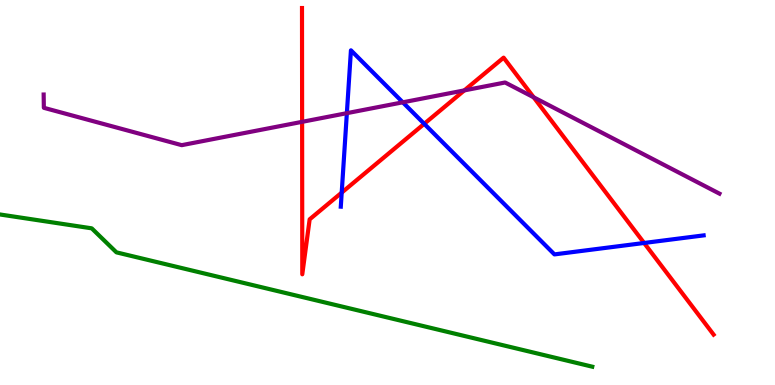[{'lines': ['blue', 'red'], 'intersections': [{'x': 4.41, 'y': 5.0}, {'x': 5.47, 'y': 6.78}, {'x': 8.31, 'y': 3.69}]}, {'lines': ['green', 'red'], 'intersections': []}, {'lines': ['purple', 'red'], 'intersections': [{'x': 3.9, 'y': 6.84}, {'x': 5.99, 'y': 7.65}, {'x': 6.89, 'y': 7.47}]}, {'lines': ['blue', 'green'], 'intersections': []}, {'lines': ['blue', 'purple'], 'intersections': [{'x': 4.48, 'y': 7.06}, {'x': 5.2, 'y': 7.34}]}, {'lines': ['green', 'purple'], 'intersections': []}]